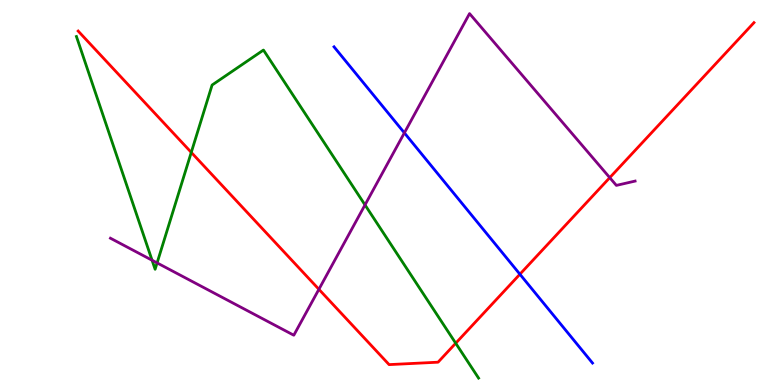[{'lines': ['blue', 'red'], 'intersections': [{'x': 6.71, 'y': 2.88}]}, {'lines': ['green', 'red'], 'intersections': [{'x': 2.47, 'y': 6.04}, {'x': 5.88, 'y': 1.09}]}, {'lines': ['purple', 'red'], 'intersections': [{'x': 4.11, 'y': 2.49}, {'x': 7.87, 'y': 5.39}]}, {'lines': ['blue', 'green'], 'intersections': []}, {'lines': ['blue', 'purple'], 'intersections': [{'x': 5.22, 'y': 6.55}]}, {'lines': ['green', 'purple'], 'intersections': [{'x': 1.96, 'y': 3.24}, {'x': 2.03, 'y': 3.17}, {'x': 4.71, 'y': 4.68}]}]